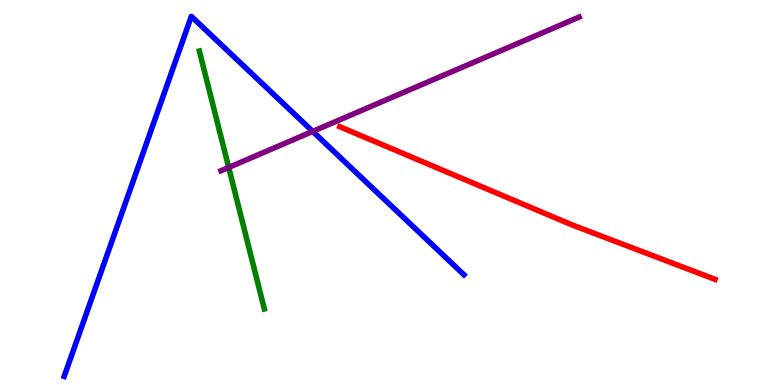[{'lines': ['blue', 'red'], 'intersections': []}, {'lines': ['green', 'red'], 'intersections': []}, {'lines': ['purple', 'red'], 'intersections': []}, {'lines': ['blue', 'green'], 'intersections': []}, {'lines': ['blue', 'purple'], 'intersections': [{'x': 4.03, 'y': 6.59}]}, {'lines': ['green', 'purple'], 'intersections': [{'x': 2.95, 'y': 5.65}]}]